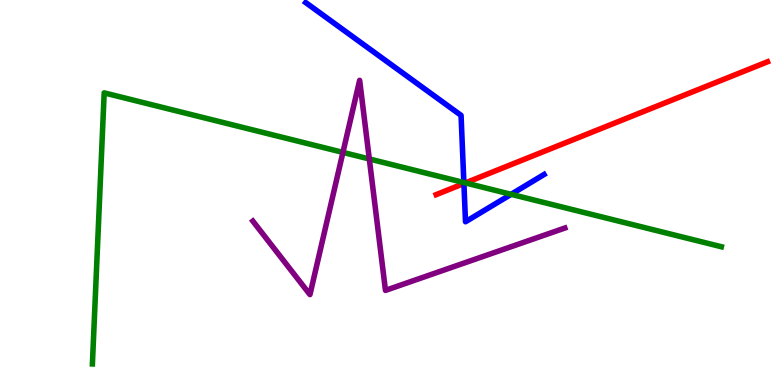[{'lines': ['blue', 'red'], 'intersections': [{'x': 5.99, 'y': 5.23}]}, {'lines': ['green', 'red'], 'intersections': [{'x': 6.0, 'y': 5.25}]}, {'lines': ['purple', 'red'], 'intersections': []}, {'lines': ['blue', 'green'], 'intersections': [{'x': 5.99, 'y': 5.26}, {'x': 6.59, 'y': 4.95}]}, {'lines': ['blue', 'purple'], 'intersections': []}, {'lines': ['green', 'purple'], 'intersections': [{'x': 4.42, 'y': 6.04}, {'x': 4.77, 'y': 5.87}]}]